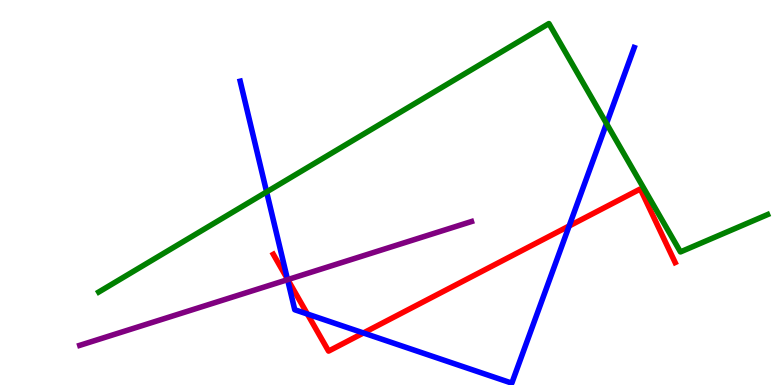[{'lines': ['blue', 'red'], 'intersections': [{'x': 3.71, 'y': 2.75}, {'x': 3.97, 'y': 1.84}, {'x': 4.69, 'y': 1.35}, {'x': 7.34, 'y': 4.13}]}, {'lines': ['green', 'red'], 'intersections': []}, {'lines': ['purple', 'red'], 'intersections': [{'x': 3.71, 'y': 2.74}]}, {'lines': ['blue', 'green'], 'intersections': [{'x': 3.44, 'y': 5.02}, {'x': 7.83, 'y': 6.79}]}, {'lines': ['blue', 'purple'], 'intersections': [{'x': 3.71, 'y': 2.74}]}, {'lines': ['green', 'purple'], 'intersections': []}]